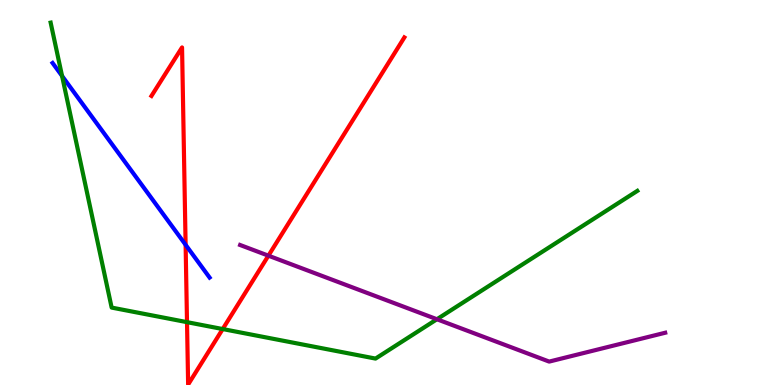[{'lines': ['blue', 'red'], 'intersections': [{'x': 2.4, 'y': 3.64}]}, {'lines': ['green', 'red'], 'intersections': [{'x': 2.41, 'y': 1.63}, {'x': 2.87, 'y': 1.45}]}, {'lines': ['purple', 'red'], 'intersections': [{'x': 3.46, 'y': 3.36}]}, {'lines': ['blue', 'green'], 'intersections': [{'x': 0.801, 'y': 8.03}]}, {'lines': ['blue', 'purple'], 'intersections': []}, {'lines': ['green', 'purple'], 'intersections': [{'x': 5.64, 'y': 1.71}]}]